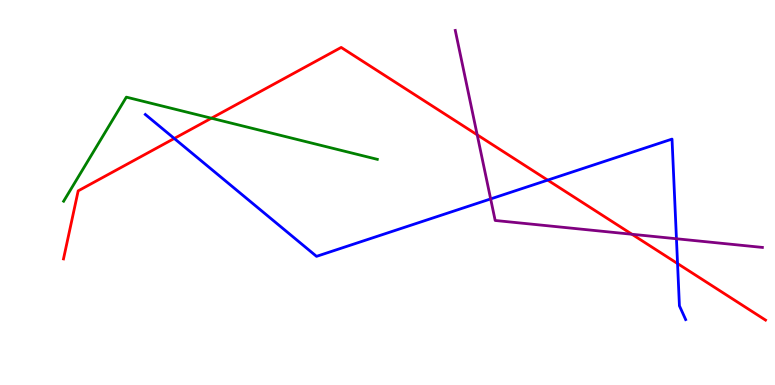[{'lines': ['blue', 'red'], 'intersections': [{'x': 2.25, 'y': 6.4}, {'x': 7.07, 'y': 5.32}, {'x': 8.74, 'y': 3.15}]}, {'lines': ['green', 'red'], 'intersections': [{'x': 2.73, 'y': 6.93}]}, {'lines': ['purple', 'red'], 'intersections': [{'x': 6.16, 'y': 6.5}, {'x': 8.15, 'y': 3.92}]}, {'lines': ['blue', 'green'], 'intersections': []}, {'lines': ['blue', 'purple'], 'intersections': [{'x': 6.33, 'y': 4.83}, {'x': 8.73, 'y': 3.8}]}, {'lines': ['green', 'purple'], 'intersections': []}]